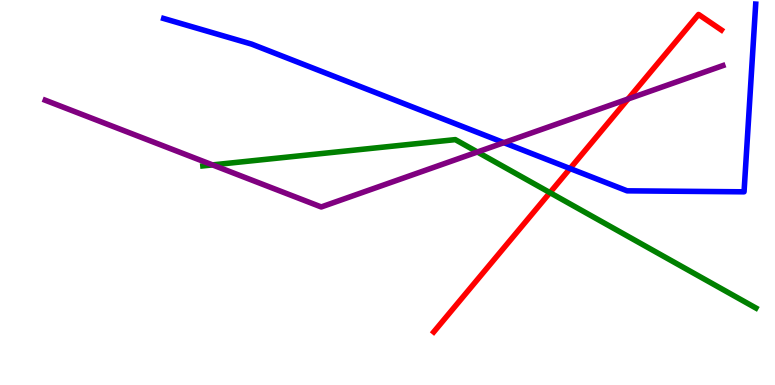[{'lines': ['blue', 'red'], 'intersections': [{'x': 7.36, 'y': 5.62}]}, {'lines': ['green', 'red'], 'intersections': [{'x': 7.1, 'y': 5.0}]}, {'lines': ['purple', 'red'], 'intersections': [{'x': 8.1, 'y': 7.43}]}, {'lines': ['blue', 'green'], 'intersections': []}, {'lines': ['blue', 'purple'], 'intersections': [{'x': 6.5, 'y': 6.29}]}, {'lines': ['green', 'purple'], 'intersections': [{'x': 2.74, 'y': 5.72}, {'x': 6.16, 'y': 6.05}]}]